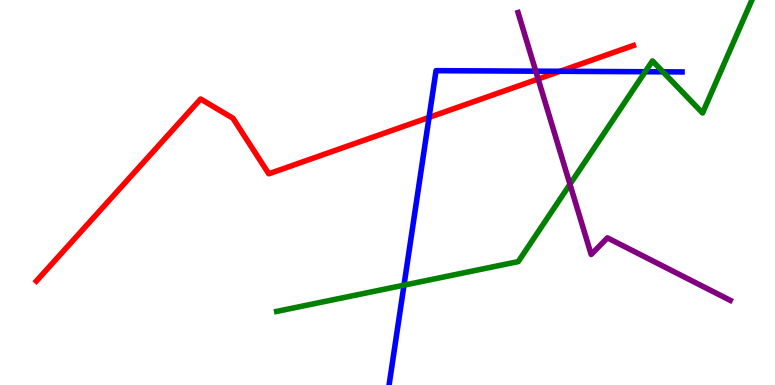[{'lines': ['blue', 'red'], 'intersections': [{'x': 5.54, 'y': 6.95}, {'x': 7.23, 'y': 8.15}]}, {'lines': ['green', 'red'], 'intersections': []}, {'lines': ['purple', 'red'], 'intersections': [{'x': 6.94, 'y': 7.95}]}, {'lines': ['blue', 'green'], 'intersections': [{'x': 5.21, 'y': 2.59}, {'x': 8.33, 'y': 8.14}, {'x': 8.55, 'y': 8.13}]}, {'lines': ['blue', 'purple'], 'intersections': [{'x': 6.91, 'y': 8.15}]}, {'lines': ['green', 'purple'], 'intersections': [{'x': 7.35, 'y': 5.21}]}]